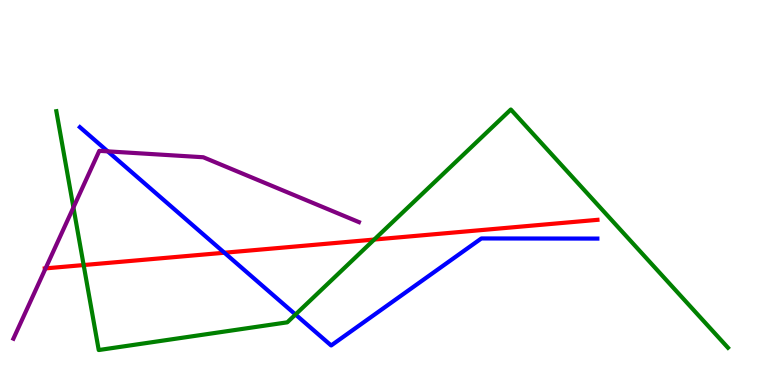[{'lines': ['blue', 'red'], 'intersections': [{'x': 2.9, 'y': 3.44}]}, {'lines': ['green', 'red'], 'intersections': [{'x': 1.08, 'y': 3.12}, {'x': 4.83, 'y': 3.78}]}, {'lines': ['purple', 'red'], 'intersections': [{'x': 0.588, 'y': 3.03}]}, {'lines': ['blue', 'green'], 'intersections': [{'x': 3.81, 'y': 1.83}]}, {'lines': ['blue', 'purple'], 'intersections': [{'x': 1.39, 'y': 6.07}]}, {'lines': ['green', 'purple'], 'intersections': [{'x': 0.947, 'y': 4.61}]}]